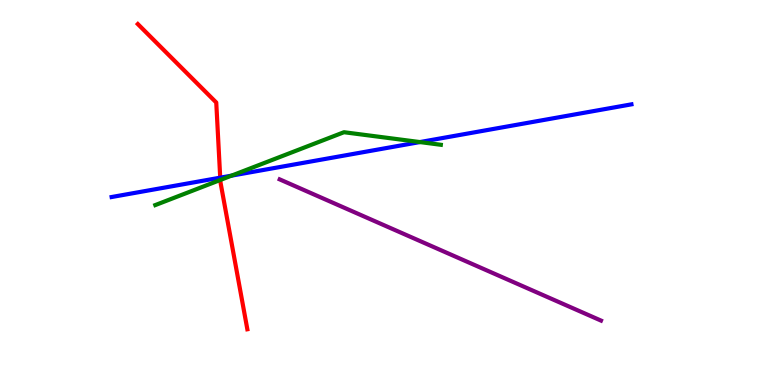[{'lines': ['blue', 'red'], 'intersections': [{'x': 2.84, 'y': 5.39}]}, {'lines': ['green', 'red'], 'intersections': [{'x': 2.84, 'y': 5.33}]}, {'lines': ['purple', 'red'], 'intersections': []}, {'lines': ['blue', 'green'], 'intersections': [{'x': 2.99, 'y': 5.44}, {'x': 5.42, 'y': 6.31}]}, {'lines': ['blue', 'purple'], 'intersections': []}, {'lines': ['green', 'purple'], 'intersections': []}]